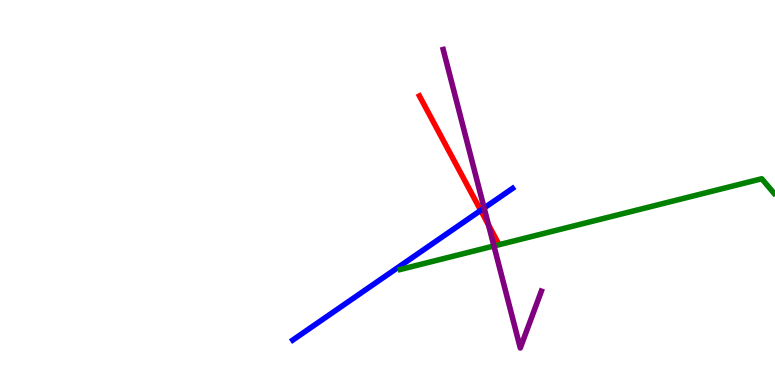[{'lines': ['blue', 'red'], 'intersections': [{'x': 6.2, 'y': 4.54}]}, {'lines': ['green', 'red'], 'intersections': []}, {'lines': ['purple', 'red'], 'intersections': [{'x': 6.3, 'y': 4.16}]}, {'lines': ['blue', 'green'], 'intersections': []}, {'lines': ['blue', 'purple'], 'intersections': [{'x': 6.25, 'y': 4.6}]}, {'lines': ['green', 'purple'], 'intersections': [{'x': 6.37, 'y': 3.61}]}]